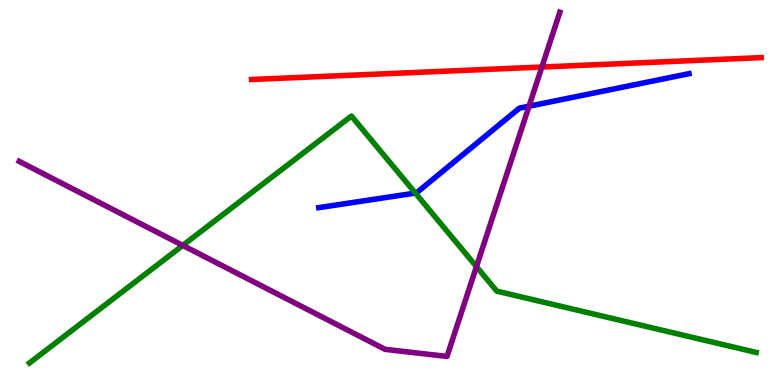[{'lines': ['blue', 'red'], 'intersections': []}, {'lines': ['green', 'red'], 'intersections': []}, {'lines': ['purple', 'red'], 'intersections': [{'x': 6.99, 'y': 8.26}]}, {'lines': ['blue', 'green'], 'intersections': [{'x': 5.36, 'y': 4.99}]}, {'lines': ['blue', 'purple'], 'intersections': [{'x': 6.83, 'y': 7.24}]}, {'lines': ['green', 'purple'], 'intersections': [{'x': 2.36, 'y': 3.63}, {'x': 6.15, 'y': 3.07}]}]